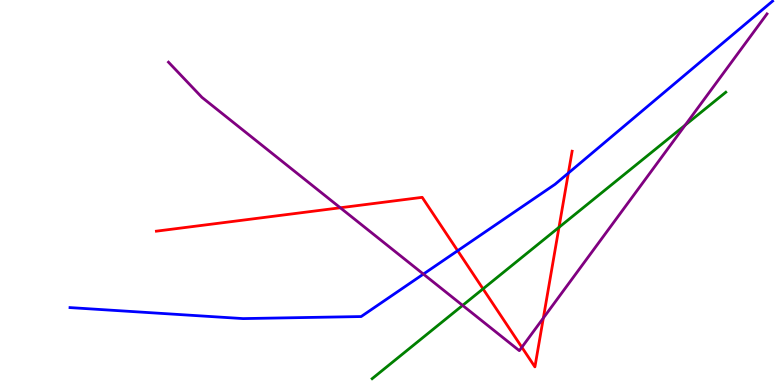[{'lines': ['blue', 'red'], 'intersections': [{'x': 5.91, 'y': 3.49}, {'x': 7.33, 'y': 5.5}]}, {'lines': ['green', 'red'], 'intersections': [{'x': 6.23, 'y': 2.5}, {'x': 7.21, 'y': 4.1}]}, {'lines': ['purple', 'red'], 'intersections': [{'x': 4.39, 'y': 4.6}, {'x': 6.73, 'y': 0.98}, {'x': 7.01, 'y': 1.74}]}, {'lines': ['blue', 'green'], 'intersections': []}, {'lines': ['blue', 'purple'], 'intersections': [{'x': 5.46, 'y': 2.88}]}, {'lines': ['green', 'purple'], 'intersections': [{'x': 5.97, 'y': 2.07}, {'x': 8.84, 'y': 6.75}]}]